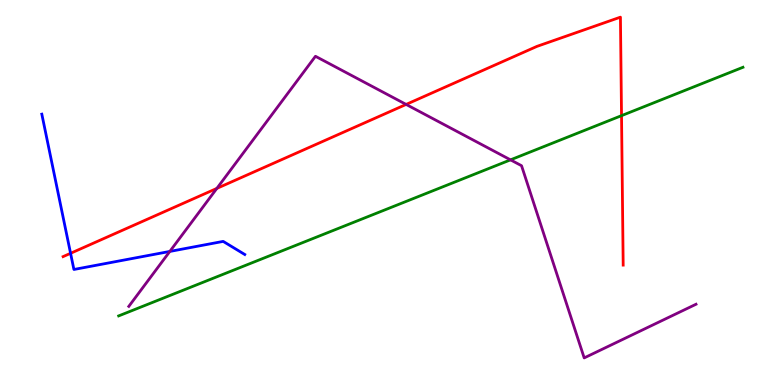[{'lines': ['blue', 'red'], 'intersections': [{'x': 0.911, 'y': 3.42}]}, {'lines': ['green', 'red'], 'intersections': [{'x': 8.02, 'y': 7.0}]}, {'lines': ['purple', 'red'], 'intersections': [{'x': 2.8, 'y': 5.11}, {'x': 5.24, 'y': 7.29}]}, {'lines': ['blue', 'green'], 'intersections': []}, {'lines': ['blue', 'purple'], 'intersections': [{'x': 2.19, 'y': 3.47}]}, {'lines': ['green', 'purple'], 'intersections': [{'x': 6.59, 'y': 5.85}]}]